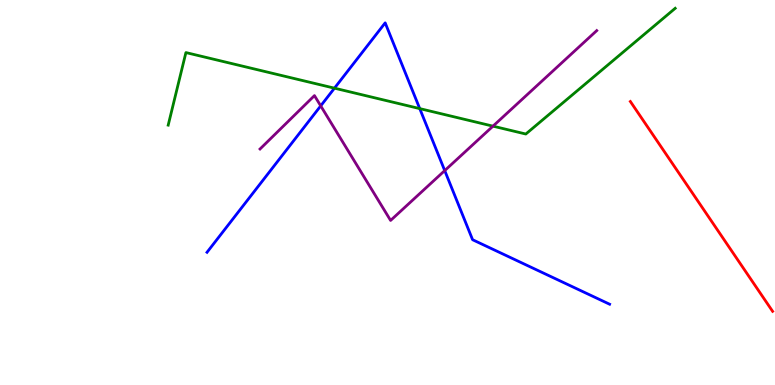[{'lines': ['blue', 'red'], 'intersections': []}, {'lines': ['green', 'red'], 'intersections': []}, {'lines': ['purple', 'red'], 'intersections': []}, {'lines': ['blue', 'green'], 'intersections': [{'x': 4.32, 'y': 7.71}, {'x': 5.42, 'y': 7.18}]}, {'lines': ['blue', 'purple'], 'intersections': [{'x': 4.14, 'y': 7.25}, {'x': 5.74, 'y': 5.57}]}, {'lines': ['green', 'purple'], 'intersections': [{'x': 6.36, 'y': 6.72}]}]